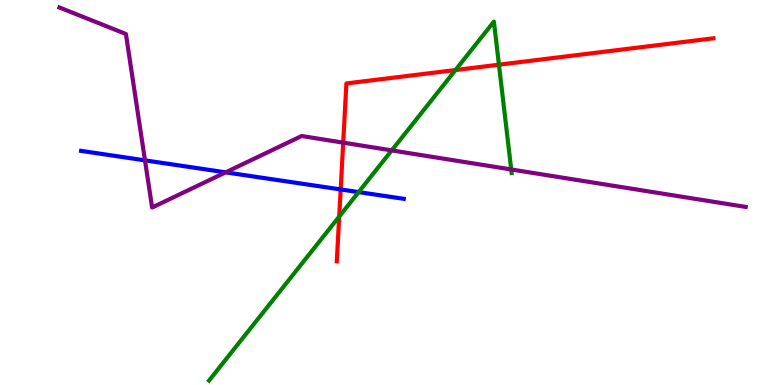[{'lines': ['blue', 'red'], 'intersections': [{'x': 4.4, 'y': 5.08}]}, {'lines': ['green', 'red'], 'intersections': [{'x': 4.38, 'y': 4.37}, {'x': 5.88, 'y': 8.18}, {'x': 6.44, 'y': 8.32}]}, {'lines': ['purple', 'red'], 'intersections': [{'x': 4.43, 'y': 6.3}]}, {'lines': ['blue', 'green'], 'intersections': [{'x': 4.63, 'y': 5.01}]}, {'lines': ['blue', 'purple'], 'intersections': [{'x': 1.87, 'y': 5.83}, {'x': 2.91, 'y': 5.52}]}, {'lines': ['green', 'purple'], 'intersections': [{'x': 5.05, 'y': 6.09}, {'x': 6.6, 'y': 5.6}]}]